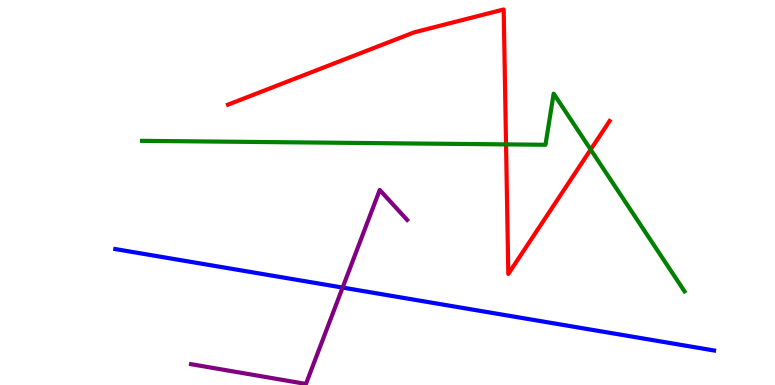[{'lines': ['blue', 'red'], 'intersections': []}, {'lines': ['green', 'red'], 'intersections': [{'x': 6.53, 'y': 6.25}, {'x': 7.62, 'y': 6.11}]}, {'lines': ['purple', 'red'], 'intersections': []}, {'lines': ['blue', 'green'], 'intersections': []}, {'lines': ['blue', 'purple'], 'intersections': [{'x': 4.42, 'y': 2.53}]}, {'lines': ['green', 'purple'], 'intersections': []}]